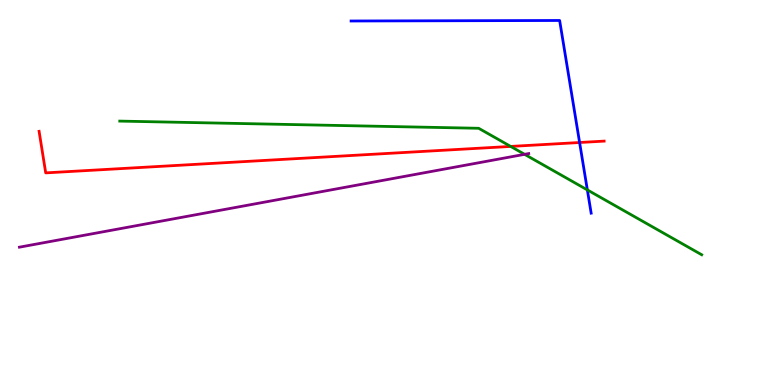[{'lines': ['blue', 'red'], 'intersections': [{'x': 7.48, 'y': 6.3}]}, {'lines': ['green', 'red'], 'intersections': [{'x': 6.59, 'y': 6.2}]}, {'lines': ['purple', 'red'], 'intersections': []}, {'lines': ['blue', 'green'], 'intersections': [{'x': 7.58, 'y': 5.07}]}, {'lines': ['blue', 'purple'], 'intersections': []}, {'lines': ['green', 'purple'], 'intersections': [{'x': 6.77, 'y': 5.99}]}]